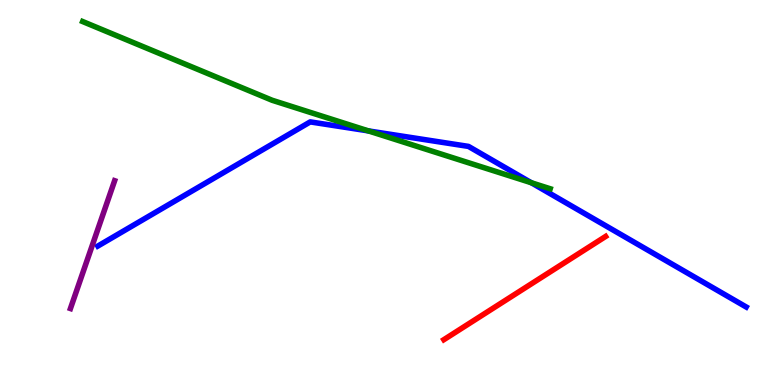[{'lines': ['blue', 'red'], 'intersections': []}, {'lines': ['green', 'red'], 'intersections': []}, {'lines': ['purple', 'red'], 'intersections': []}, {'lines': ['blue', 'green'], 'intersections': [{'x': 4.75, 'y': 6.6}, {'x': 6.86, 'y': 5.25}]}, {'lines': ['blue', 'purple'], 'intersections': []}, {'lines': ['green', 'purple'], 'intersections': []}]